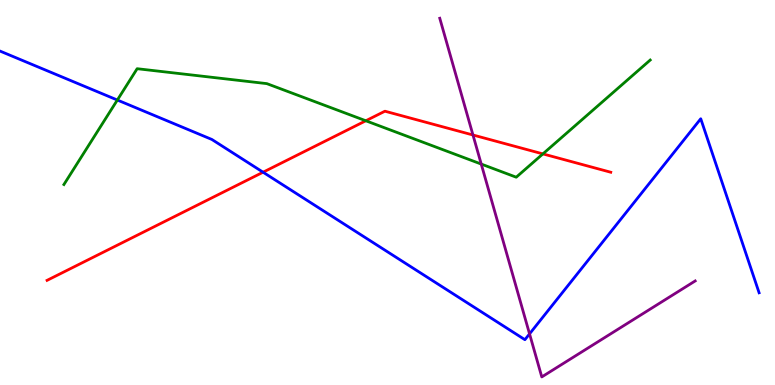[{'lines': ['blue', 'red'], 'intersections': [{'x': 3.39, 'y': 5.53}]}, {'lines': ['green', 'red'], 'intersections': [{'x': 4.72, 'y': 6.86}, {'x': 7.01, 'y': 6.0}]}, {'lines': ['purple', 'red'], 'intersections': [{'x': 6.1, 'y': 6.49}]}, {'lines': ['blue', 'green'], 'intersections': [{'x': 1.51, 'y': 7.4}]}, {'lines': ['blue', 'purple'], 'intersections': [{'x': 6.83, 'y': 1.33}]}, {'lines': ['green', 'purple'], 'intersections': [{'x': 6.21, 'y': 5.74}]}]